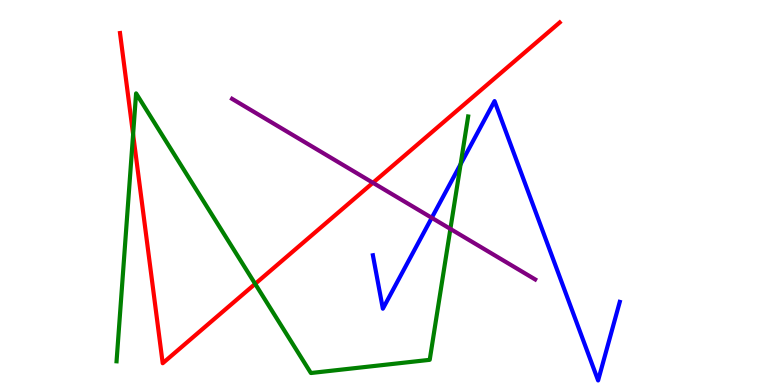[{'lines': ['blue', 'red'], 'intersections': []}, {'lines': ['green', 'red'], 'intersections': [{'x': 1.72, 'y': 6.51}, {'x': 3.29, 'y': 2.63}]}, {'lines': ['purple', 'red'], 'intersections': [{'x': 4.81, 'y': 5.25}]}, {'lines': ['blue', 'green'], 'intersections': [{'x': 5.94, 'y': 5.74}]}, {'lines': ['blue', 'purple'], 'intersections': [{'x': 5.57, 'y': 4.34}]}, {'lines': ['green', 'purple'], 'intersections': [{'x': 5.81, 'y': 4.05}]}]